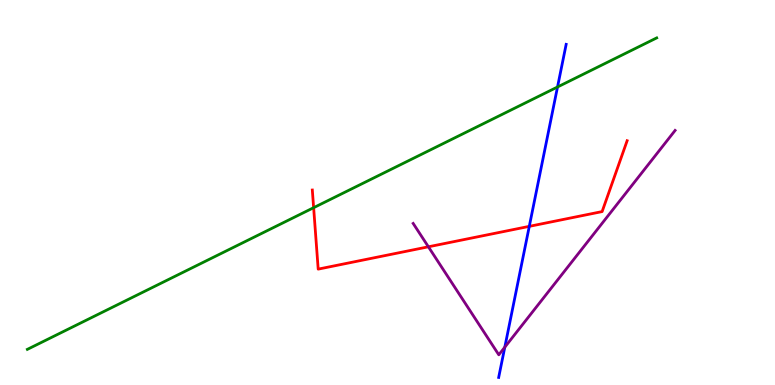[{'lines': ['blue', 'red'], 'intersections': [{'x': 6.83, 'y': 4.12}]}, {'lines': ['green', 'red'], 'intersections': [{'x': 4.05, 'y': 4.61}]}, {'lines': ['purple', 'red'], 'intersections': [{'x': 5.53, 'y': 3.59}]}, {'lines': ['blue', 'green'], 'intersections': [{'x': 7.19, 'y': 7.74}]}, {'lines': ['blue', 'purple'], 'intersections': [{'x': 6.51, 'y': 0.983}]}, {'lines': ['green', 'purple'], 'intersections': []}]